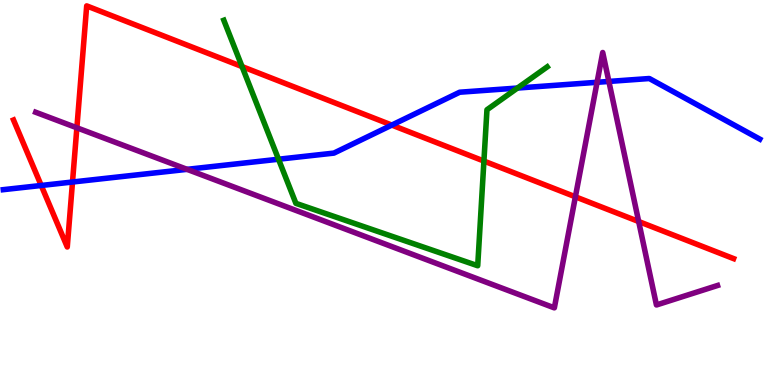[{'lines': ['blue', 'red'], 'intersections': [{'x': 0.532, 'y': 5.18}, {'x': 0.936, 'y': 5.27}, {'x': 5.06, 'y': 6.75}]}, {'lines': ['green', 'red'], 'intersections': [{'x': 3.12, 'y': 8.27}, {'x': 6.24, 'y': 5.82}]}, {'lines': ['purple', 'red'], 'intersections': [{'x': 0.992, 'y': 6.68}, {'x': 7.42, 'y': 4.89}, {'x': 8.24, 'y': 4.25}]}, {'lines': ['blue', 'green'], 'intersections': [{'x': 3.59, 'y': 5.86}, {'x': 6.68, 'y': 7.71}]}, {'lines': ['blue', 'purple'], 'intersections': [{'x': 2.41, 'y': 5.6}, {'x': 7.7, 'y': 7.86}, {'x': 7.86, 'y': 7.88}]}, {'lines': ['green', 'purple'], 'intersections': []}]